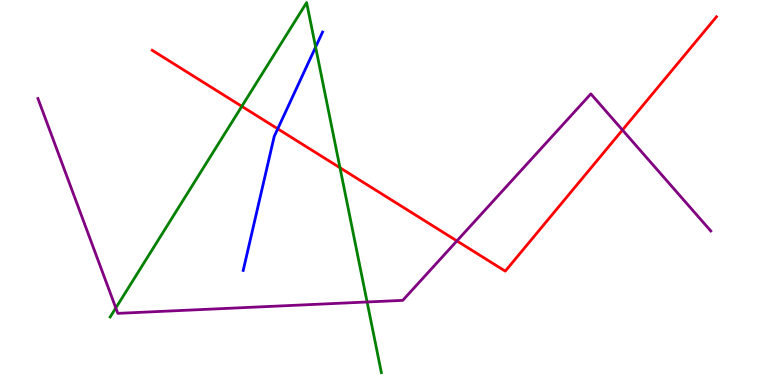[{'lines': ['blue', 'red'], 'intersections': [{'x': 3.58, 'y': 6.65}]}, {'lines': ['green', 'red'], 'intersections': [{'x': 3.12, 'y': 7.24}, {'x': 4.39, 'y': 5.64}]}, {'lines': ['purple', 'red'], 'intersections': [{'x': 5.9, 'y': 3.74}, {'x': 8.03, 'y': 6.62}]}, {'lines': ['blue', 'green'], 'intersections': [{'x': 4.07, 'y': 8.78}]}, {'lines': ['blue', 'purple'], 'intersections': []}, {'lines': ['green', 'purple'], 'intersections': [{'x': 1.49, 'y': 2.0}, {'x': 4.74, 'y': 2.16}]}]